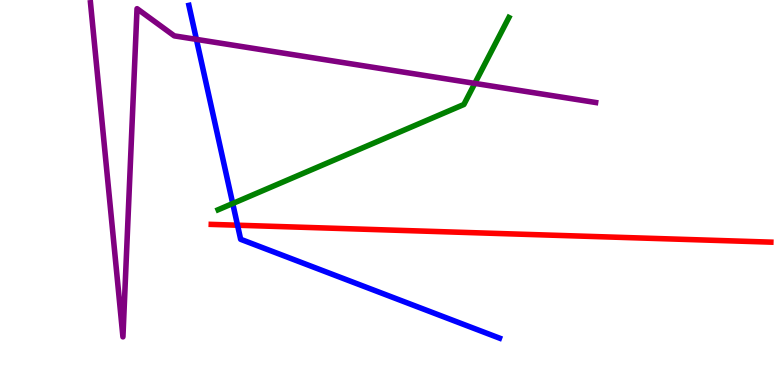[{'lines': ['blue', 'red'], 'intersections': [{'x': 3.06, 'y': 4.15}]}, {'lines': ['green', 'red'], 'intersections': []}, {'lines': ['purple', 'red'], 'intersections': []}, {'lines': ['blue', 'green'], 'intersections': [{'x': 3.0, 'y': 4.71}]}, {'lines': ['blue', 'purple'], 'intersections': [{'x': 2.53, 'y': 8.98}]}, {'lines': ['green', 'purple'], 'intersections': [{'x': 6.13, 'y': 7.83}]}]